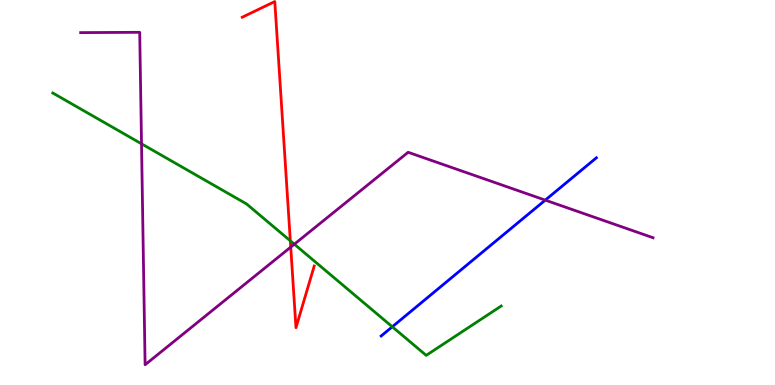[{'lines': ['blue', 'red'], 'intersections': []}, {'lines': ['green', 'red'], 'intersections': [{'x': 3.75, 'y': 3.74}]}, {'lines': ['purple', 'red'], 'intersections': [{'x': 3.75, 'y': 3.58}]}, {'lines': ['blue', 'green'], 'intersections': [{'x': 5.06, 'y': 1.51}]}, {'lines': ['blue', 'purple'], 'intersections': [{'x': 7.04, 'y': 4.8}]}, {'lines': ['green', 'purple'], 'intersections': [{'x': 1.83, 'y': 6.26}, {'x': 3.8, 'y': 3.66}]}]